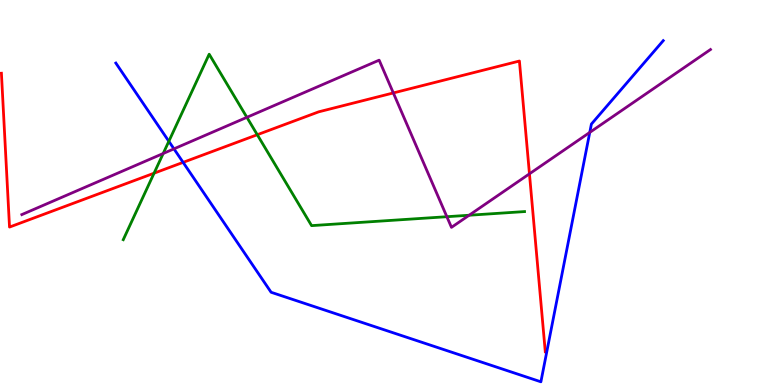[{'lines': ['blue', 'red'], 'intersections': [{'x': 2.36, 'y': 5.78}]}, {'lines': ['green', 'red'], 'intersections': [{'x': 1.99, 'y': 5.5}, {'x': 3.32, 'y': 6.5}]}, {'lines': ['purple', 'red'], 'intersections': [{'x': 5.08, 'y': 7.59}, {'x': 6.83, 'y': 5.49}]}, {'lines': ['blue', 'green'], 'intersections': [{'x': 2.18, 'y': 6.33}]}, {'lines': ['blue', 'purple'], 'intersections': [{'x': 2.24, 'y': 6.13}, {'x': 7.61, 'y': 6.56}]}, {'lines': ['green', 'purple'], 'intersections': [{'x': 2.11, 'y': 6.01}, {'x': 3.19, 'y': 6.95}, {'x': 5.77, 'y': 4.37}, {'x': 6.05, 'y': 4.41}]}]